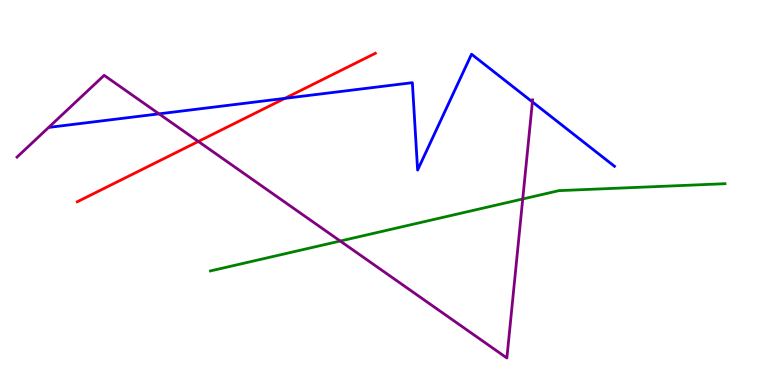[{'lines': ['blue', 'red'], 'intersections': [{'x': 3.68, 'y': 7.45}]}, {'lines': ['green', 'red'], 'intersections': []}, {'lines': ['purple', 'red'], 'intersections': [{'x': 2.56, 'y': 6.33}]}, {'lines': ['blue', 'green'], 'intersections': []}, {'lines': ['blue', 'purple'], 'intersections': [{'x': 2.05, 'y': 7.04}, {'x': 6.87, 'y': 7.35}]}, {'lines': ['green', 'purple'], 'intersections': [{'x': 4.39, 'y': 3.74}, {'x': 6.74, 'y': 4.83}]}]